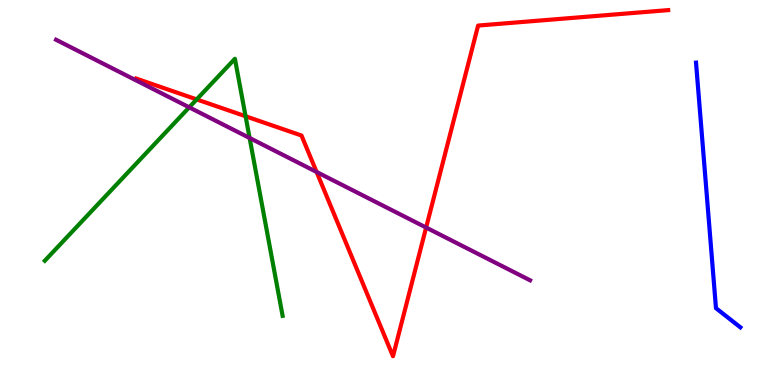[{'lines': ['blue', 'red'], 'intersections': []}, {'lines': ['green', 'red'], 'intersections': [{'x': 2.54, 'y': 7.42}, {'x': 3.17, 'y': 6.98}]}, {'lines': ['purple', 'red'], 'intersections': [{'x': 4.09, 'y': 5.53}, {'x': 5.5, 'y': 4.09}]}, {'lines': ['blue', 'green'], 'intersections': []}, {'lines': ['blue', 'purple'], 'intersections': []}, {'lines': ['green', 'purple'], 'intersections': [{'x': 2.44, 'y': 7.21}, {'x': 3.22, 'y': 6.42}]}]